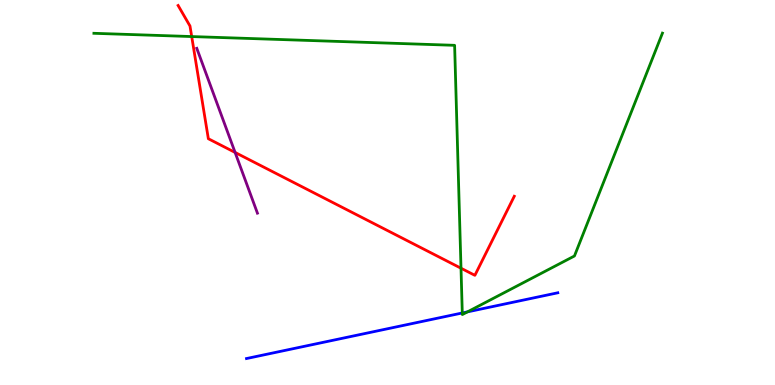[{'lines': ['blue', 'red'], 'intersections': []}, {'lines': ['green', 'red'], 'intersections': [{'x': 2.47, 'y': 9.05}, {'x': 5.95, 'y': 3.03}]}, {'lines': ['purple', 'red'], 'intersections': [{'x': 3.03, 'y': 6.04}]}, {'lines': ['blue', 'green'], 'intersections': [{'x': 5.96, 'y': 1.87}, {'x': 6.03, 'y': 1.9}]}, {'lines': ['blue', 'purple'], 'intersections': []}, {'lines': ['green', 'purple'], 'intersections': []}]